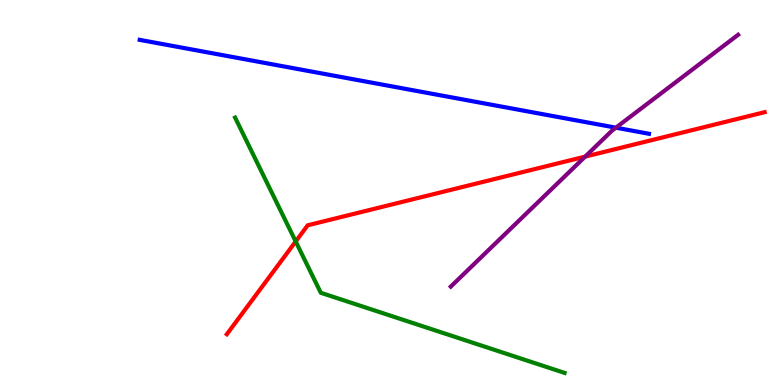[{'lines': ['blue', 'red'], 'intersections': []}, {'lines': ['green', 'red'], 'intersections': [{'x': 3.82, 'y': 3.73}]}, {'lines': ['purple', 'red'], 'intersections': [{'x': 7.55, 'y': 5.93}]}, {'lines': ['blue', 'green'], 'intersections': []}, {'lines': ['blue', 'purple'], 'intersections': [{'x': 7.95, 'y': 6.68}]}, {'lines': ['green', 'purple'], 'intersections': []}]